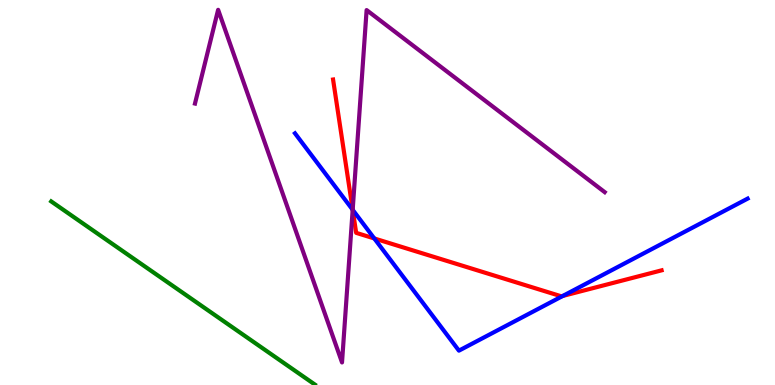[{'lines': ['blue', 'red'], 'intersections': [{'x': 4.55, 'y': 4.55}, {'x': 4.83, 'y': 3.81}, {'x': 7.26, 'y': 2.31}]}, {'lines': ['green', 'red'], 'intersections': []}, {'lines': ['purple', 'red'], 'intersections': [{'x': 4.55, 'y': 4.55}]}, {'lines': ['blue', 'green'], 'intersections': []}, {'lines': ['blue', 'purple'], 'intersections': [{'x': 4.55, 'y': 4.55}]}, {'lines': ['green', 'purple'], 'intersections': []}]